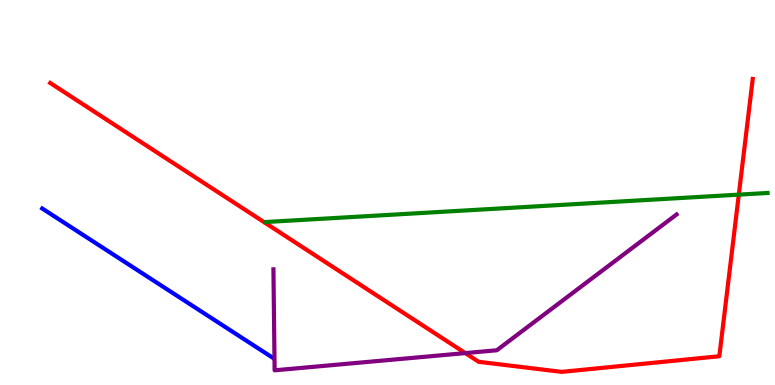[{'lines': ['blue', 'red'], 'intersections': []}, {'lines': ['green', 'red'], 'intersections': [{'x': 9.53, 'y': 4.94}]}, {'lines': ['purple', 'red'], 'intersections': [{'x': 6.0, 'y': 0.828}]}, {'lines': ['blue', 'green'], 'intersections': []}, {'lines': ['blue', 'purple'], 'intersections': []}, {'lines': ['green', 'purple'], 'intersections': []}]